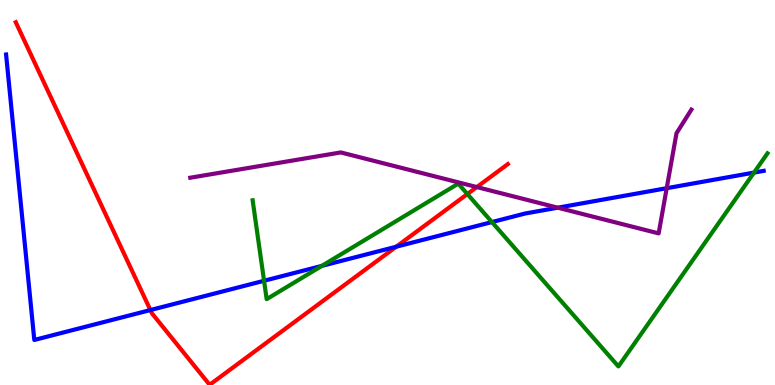[{'lines': ['blue', 'red'], 'intersections': [{'x': 1.94, 'y': 1.95}, {'x': 5.11, 'y': 3.59}]}, {'lines': ['green', 'red'], 'intersections': [{'x': 6.03, 'y': 4.96}]}, {'lines': ['purple', 'red'], 'intersections': [{'x': 6.15, 'y': 5.14}]}, {'lines': ['blue', 'green'], 'intersections': [{'x': 3.41, 'y': 2.71}, {'x': 4.15, 'y': 3.09}, {'x': 6.35, 'y': 4.23}, {'x': 9.73, 'y': 5.52}]}, {'lines': ['blue', 'purple'], 'intersections': [{'x': 7.2, 'y': 4.61}, {'x': 8.6, 'y': 5.11}]}, {'lines': ['green', 'purple'], 'intersections': []}]